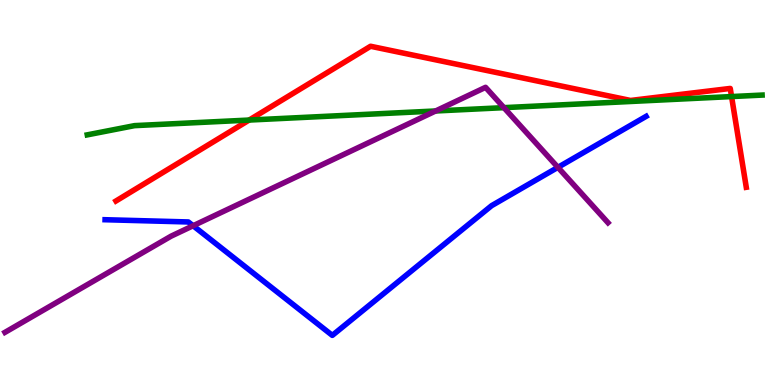[{'lines': ['blue', 'red'], 'intersections': []}, {'lines': ['green', 'red'], 'intersections': [{'x': 3.21, 'y': 6.88}, {'x': 9.44, 'y': 7.49}]}, {'lines': ['purple', 'red'], 'intersections': []}, {'lines': ['blue', 'green'], 'intersections': []}, {'lines': ['blue', 'purple'], 'intersections': [{'x': 2.49, 'y': 4.14}, {'x': 7.2, 'y': 5.65}]}, {'lines': ['green', 'purple'], 'intersections': [{'x': 5.62, 'y': 7.12}, {'x': 6.5, 'y': 7.2}]}]